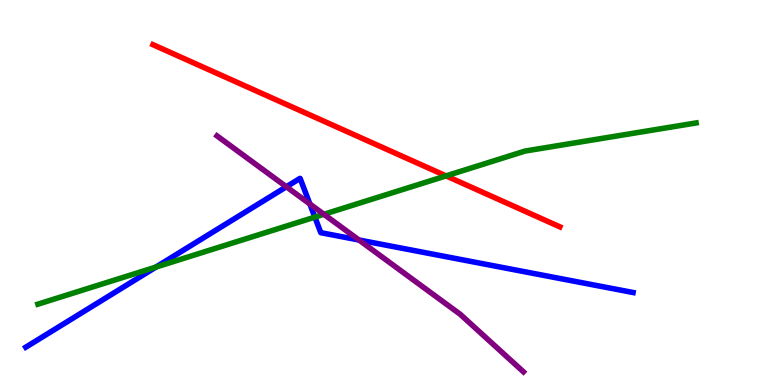[{'lines': ['blue', 'red'], 'intersections': []}, {'lines': ['green', 'red'], 'intersections': [{'x': 5.76, 'y': 5.43}]}, {'lines': ['purple', 'red'], 'intersections': []}, {'lines': ['blue', 'green'], 'intersections': [{'x': 2.01, 'y': 3.06}, {'x': 4.06, 'y': 4.36}]}, {'lines': ['blue', 'purple'], 'intersections': [{'x': 3.7, 'y': 5.15}, {'x': 4.0, 'y': 4.7}, {'x': 4.63, 'y': 3.77}]}, {'lines': ['green', 'purple'], 'intersections': [{'x': 4.18, 'y': 4.43}]}]